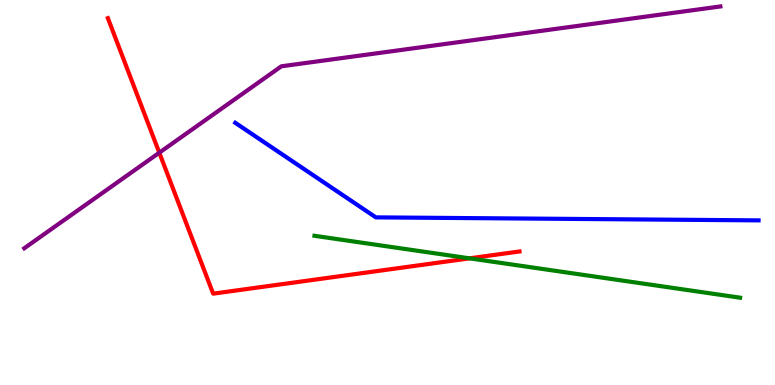[{'lines': ['blue', 'red'], 'intersections': []}, {'lines': ['green', 'red'], 'intersections': [{'x': 6.06, 'y': 3.29}]}, {'lines': ['purple', 'red'], 'intersections': [{'x': 2.06, 'y': 6.03}]}, {'lines': ['blue', 'green'], 'intersections': []}, {'lines': ['blue', 'purple'], 'intersections': []}, {'lines': ['green', 'purple'], 'intersections': []}]